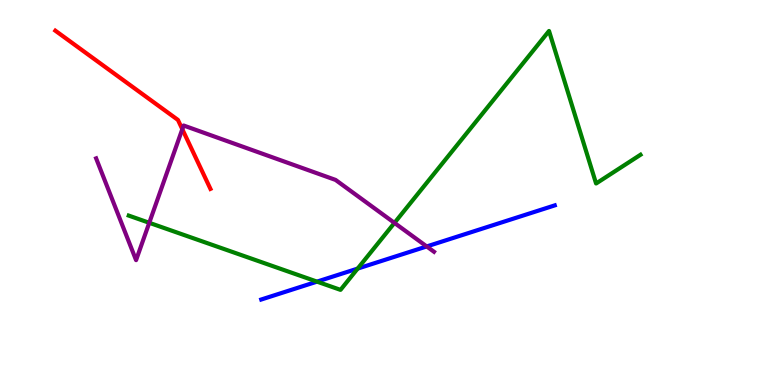[{'lines': ['blue', 'red'], 'intersections': []}, {'lines': ['green', 'red'], 'intersections': []}, {'lines': ['purple', 'red'], 'intersections': [{'x': 2.35, 'y': 6.64}]}, {'lines': ['blue', 'green'], 'intersections': [{'x': 4.09, 'y': 2.68}, {'x': 4.61, 'y': 3.02}]}, {'lines': ['blue', 'purple'], 'intersections': [{'x': 5.51, 'y': 3.6}]}, {'lines': ['green', 'purple'], 'intersections': [{'x': 1.93, 'y': 4.21}, {'x': 5.09, 'y': 4.21}]}]